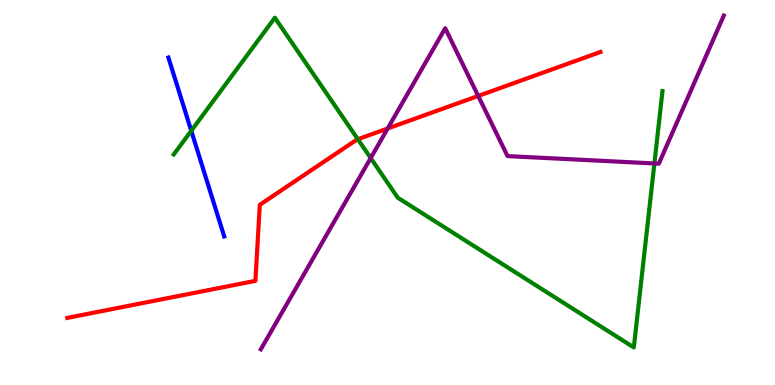[{'lines': ['blue', 'red'], 'intersections': []}, {'lines': ['green', 'red'], 'intersections': [{'x': 4.62, 'y': 6.38}]}, {'lines': ['purple', 'red'], 'intersections': [{'x': 5.0, 'y': 6.66}, {'x': 6.17, 'y': 7.51}]}, {'lines': ['blue', 'green'], 'intersections': [{'x': 2.47, 'y': 6.6}]}, {'lines': ['blue', 'purple'], 'intersections': []}, {'lines': ['green', 'purple'], 'intersections': [{'x': 4.78, 'y': 5.89}, {'x': 8.44, 'y': 5.75}]}]